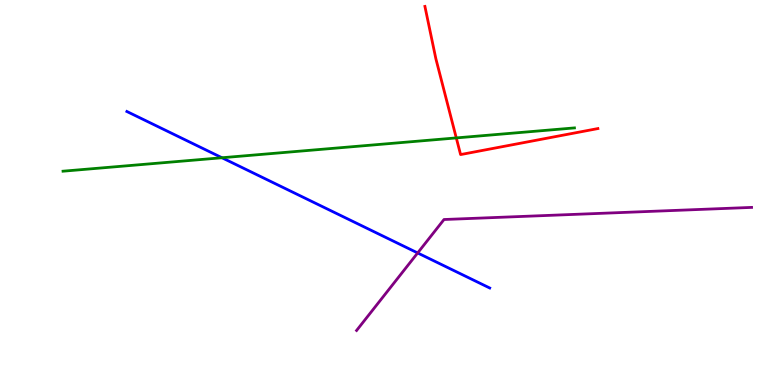[{'lines': ['blue', 'red'], 'intersections': []}, {'lines': ['green', 'red'], 'intersections': [{'x': 5.89, 'y': 6.42}]}, {'lines': ['purple', 'red'], 'intersections': []}, {'lines': ['blue', 'green'], 'intersections': [{'x': 2.86, 'y': 5.9}]}, {'lines': ['blue', 'purple'], 'intersections': [{'x': 5.39, 'y': 3.43}]}, {'lines': ['green', 'purple'], 'intersections': []}]